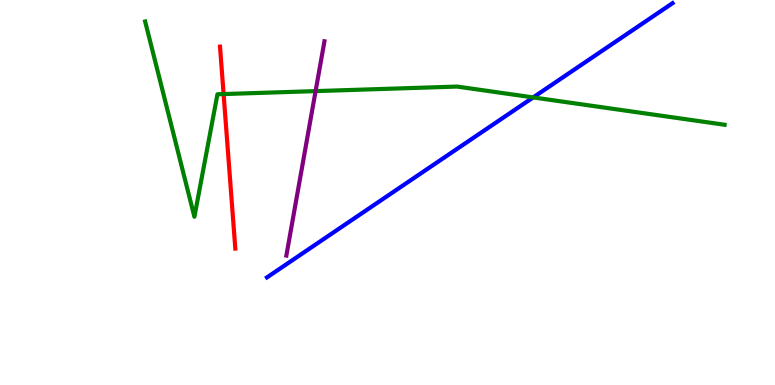[{'lines': ['blue', 'red'], 'intersections': []}, {'lines': ['green', 'red'], 'intersections': [{'x': 2.89, 'y': 7.56}]}, {'lines': ['purple', 'red'], 'intersections': []}, {'lines': ['blue', 'green'], 'intersections': [{'x': 6.88, 'y': 7.47}]}, {'lines': ['blue', 'purple'], 'intersections': []}, {'lines': ['green', 'purple'], 'intersections': [{'x': 4.07, 'y': 7.63}]}]